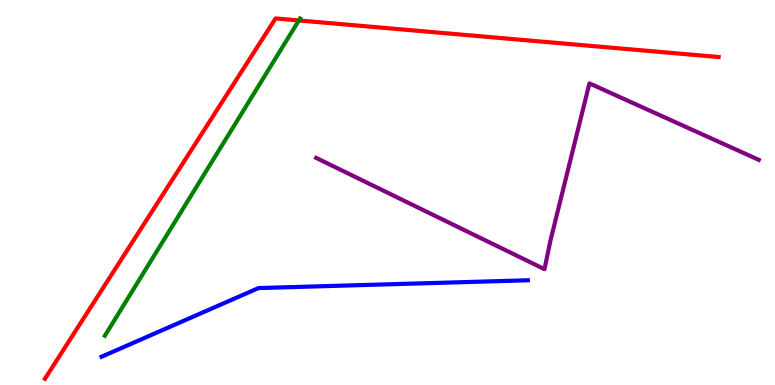[{'lines': ['blue', 'red'], 'intersections': []}, {'lines': ['green', 'red'], 'intersections': [{'x': 3.86, 'y': 9.47}]}, {'lines': ['purple', 'red'], 'intersections': []}, {'lines': ['blue', 'green'], 'intersections': []}, {'lines': ['blue', 'purple'], 'intersections': []}, {'lines': ['green', 'purple'], 'intersections': []}]